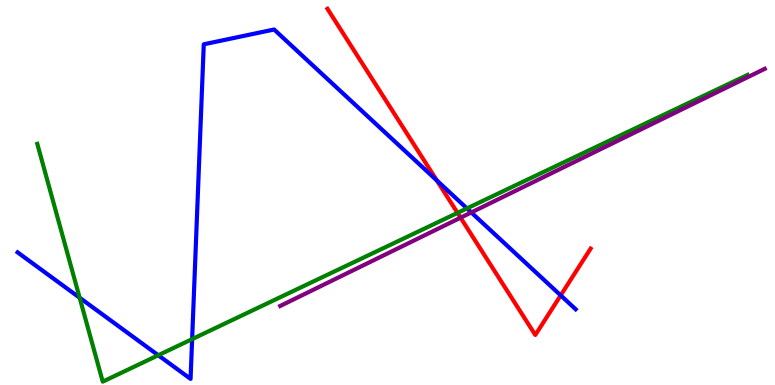[{'lines': ['blue', 'red'], 'intersections': [{'x': 5.64, 'y': 5.31}, {'x': 7.23, 'y': 2.33}]}, {'lines': ['green', 'red'], 'intersections': [{'x': 5.9, 'y': 4.47}]}, {'lines': ['purple', 'red'], 'intersections': [{'x': 5.94, 'y': 4.35}]}, {'lines': ['blue', 'green'], 'intersections': [{'x': 1.03, 'y': 2.27}, {'x': 2.04, 'y': 0.773}, {'x': 2.48, 'y': 1.19}, {'x': 6.03, 'y': 4.59}]}, {'lines': ['blue', 'purple'], 'intersections': [{'x': 6.08, 'y': 4.48}]}, {'lines': ['green', 'purple'], 'intersections': []}]